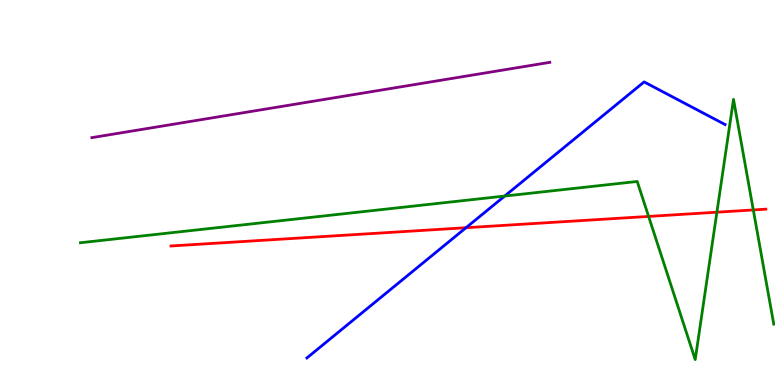[{'lines': ['blue', 'red'], 'intersections': [{'x': 6.01, 'y': 4.09}]}, {'lines': ['green', 'red'], 'intersections': [{'x': 8.37, 'y': 4.38}, {'x': 9.25, 'y': 4.49}, {'x': 9.72, 'y': 4.55}]}, {'lines': ['purple', 'red'], 'intersections': []}, {'lines': ['blue', 'green'], 'intersections': [{'x': 6.51, 'y': 4.91}]}, {'lines': ['blue', 'purple'], 'intersections': []}, {'lines': ['green', 'purple'], 'intersections': []}]